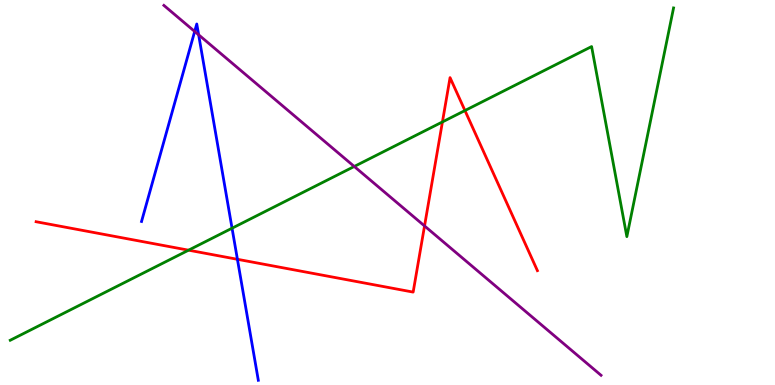[{'lines': ['blue', 'red'], 'intersections': [{'x': 3.06, 'y': 3.27}]}, {'lines': ['green', 'red'], 'intersections': [{'x': 2.43, 'y': 3.5}, {'x': 5.71, 'y': 6.83}, {'x': 6.0, 'y': 7.13}]}, {'lines': ['purple', 'red'], 'intersections': [{'x': 5.48, 'y': 4.13}]}, {'lines': ['blue', 'green'], 'intersections': [{'x': 2.99, 'y': 4.07}]}, {'lines': ['blue', 'purple'], 'intersections': [{'x': 2.51, 'y': 9.18}, {'x': 2.56, 'y': 9.1}]}, {'lines': ['green', 'purple'], 'intersections': [{'x': 4.57, 'y': 5.68}]}]